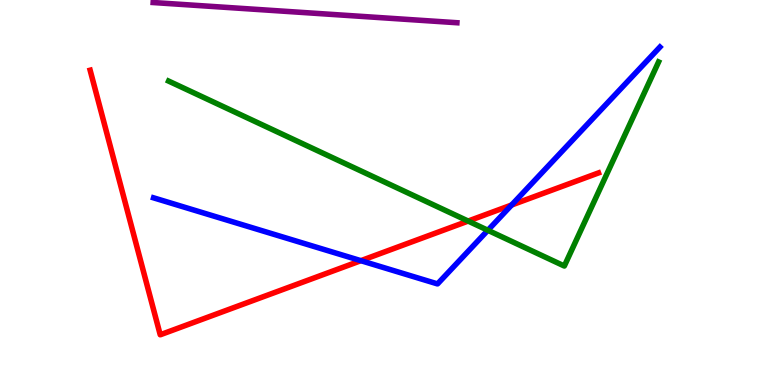[{'lines': ['blue', 'red'], 'intersections': [{'x': 4.66, 'y': 3.23}, {'x': 6.6, 'y': 4.67}]}, {'lines': ['green', 'red'], 'intersections': [{'x': 6.04, 'y': 4.26}]}, {'lines': ['purple', 'red'], 'intersections': []}, {'lines': ['blue', 'green'], 'intersections': [{'x': 6.3, 'y': 4.02}]}, {'lines': ['blue', 'purple'], 'intersections': []}, {'lines': ['green', 'purple'], 'intersections': []}]